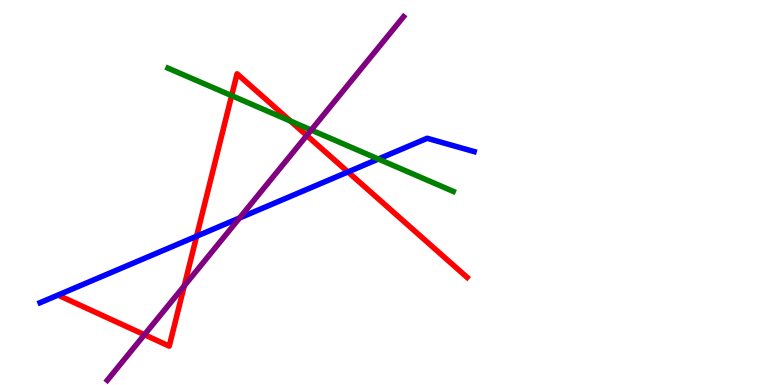[{'lines': ['blue', 'red'], 'intersections': [{'x': 2.54, 'y': 3.86}, {'x': 4.49, 'y': 5.53}]}, {'lines': ['green', 'red'], 'intersections': [{'x': 2.99, 'y': 7.52}, {'x': 3.75, 'y': 6.86}]}, {'lines': ['purple', 'red'], 'intersections': [{'x': 1.86, 'y': 1.31}, {'x': 2.38, 'y': 2.58}, {'x': 3.96, 'y': 6.48}]}, {'lines': ['blue', 'green'], 'intersections': [{'x': 4.88, 'y': 5.87}]}, {'lines': ['blue', 'purple'], 'intersections': [{'x': 3.09, 'y': 4.34}]}, {'lines': ['green', 'purple'], 'intersections': [{'x': 4.02, 'y': 6.62}]}]